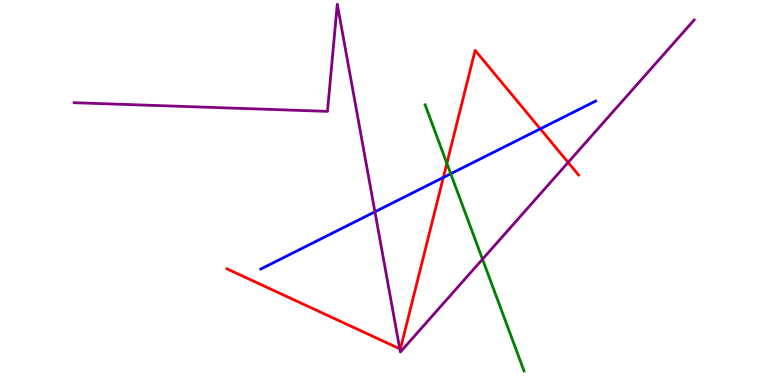[{'lines': ['blue', 'red'], 'intersections': [{'x': 5.72, 'y': 5.39}, {'x': 6.97, 'y': 6.65}]}, {'lines': ['green', 'red'], 'intersections': [{'x': 5.77, 'y': 5.76}]}, {'lines': ['purple', 'red'], 'intersections': [{'x': 5.16, 'y': 0.94}, {'x': 7.33, 'y': 5.78}]}, {'lines': ['blue', 'green'], 'intersections': [{'x': 5.82, 'y': 5.49}]}, {'lines': ['blue', 'purple'], 'intersections': [{'x': 4.84, 'y': 4.5}]}, {'lines': ['green', 'purple'], 'intersections': [{'x': 6.23, 'y': 3.27}]}]